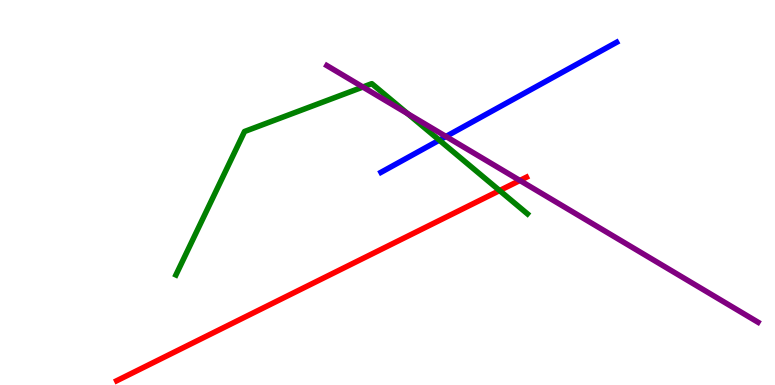[{'lines': ['blue', 'red'], 'intersections': []}, {'lines': ['green', 'red'], 'intersections': [{'x': 6.45, 'y': 5.05}]}, {'lines': ['purple', 'red'], 'intersections': [{'x': 6.71, 'y': 5.31}]}, {'lines': ['blue', 'green'], 'intersections': [{'x': 5.67, 'y': 6.36}]}, {'lines': ['blue', 'purple'], 'intersections': [{'x': 5.75, 'y': 6.46}]}, {'lines': ['green', 'purple'], 'intersections': [{'x': 4.68, 'y': 7.74}, {'x': 5.26, 'y': 7.05}]}]